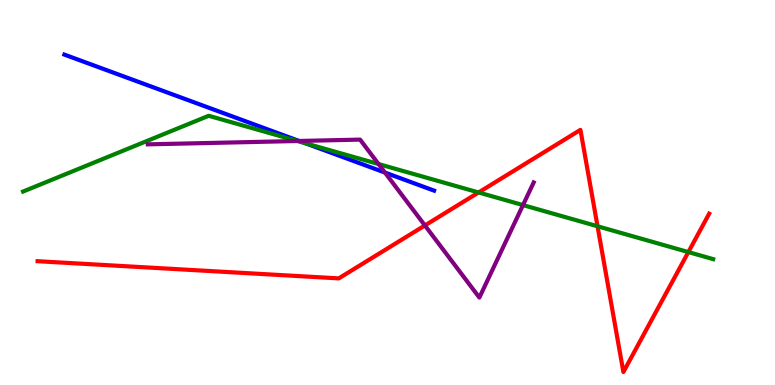[{'lines': ['blue', 'red'], 'intersections': []}, {'lines': ['green', 'red'], 'intersections': [{'x': 6.18, 'y': 5.0}, {'x': 7.71, 'y': 4.12}, {'x': 8.88, 'y': 3.45}]}, {'lines': ['purple', 'red'], 'intersections': [{'x': 5.48, 'y': 4.14}]}, {'lines': ['blue', 'green'], 'intersections': [{'x': 3.94, 'y': 6.28}]}, {'lines': ['blue', 'purple'], 'intersections': [{'x': 3.86, 'y': 6.34}, {'x': 4.97, 'y': 5.52}]}, {'lines': ['green', 'purple'], 'intersections': [{'x': 3.84, 'y': 6.34}, {'x': 4.88, 'y': 5.74}, {'x': 6.75, 'y': 4.67}]}]